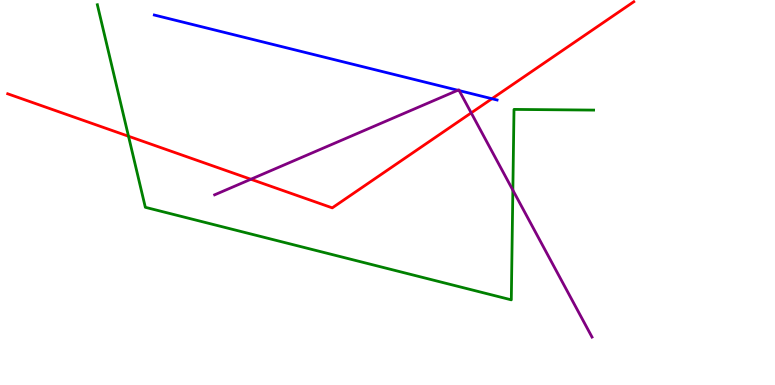[{'lines': ['blue', 'red'], 'intersections': [{'x': 6.35, 'y': 7.44}]}, {'lines': ['green', 'red'], 'intersections': [{'x': 1.66, 'y': 6.46}]}, {'lines': ['purple', 'red'], 'intersections': [{'x': 3.24, 'y': 5.34}, {'x': 6.08, 'y': 7.07}]}, {'lines': ['blue', 'green'], 'intersections': []}, {'lines': ['blue', 'purple'], 'intersections': [{'x': 5.91, 'y': 7.66}, {'x': 5.93, 'y': 7.65}]}, {'lines': ['green', 'purple'], 'intersections': [{'x': 6.62, 'y': 5.06}]}]